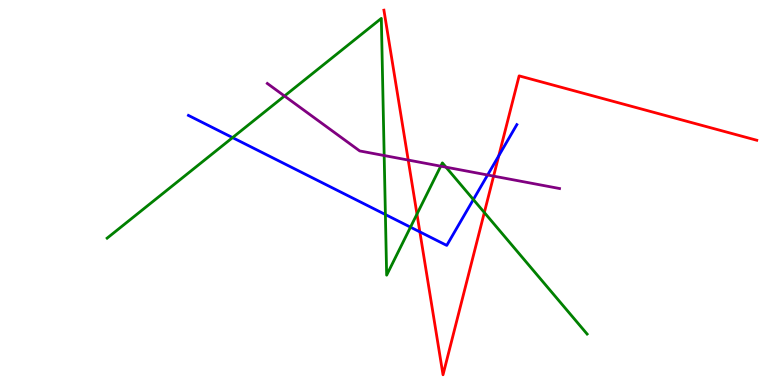[{'lines': ['blue', 'red'], 'intersections': [{'x': 5.42, 'y': 3.98}, {'x': 6.44, 'y': 5.96}]}, {'lines': ['green', 'red'], 'intersections': [{'x': 5.38, 'y': 4.44}, {'x': 6.25, 'y': 4.48}]}, {'lines': ['purple', 'red'], 'intersections': [{'x': 5.27, 'y': 5.84}, {'x': 6.37, 'y': 5.43}]}, {'lines': ['blue', 'green'], 'intersections': [{'x': 3.0, 'y': 6.43}, {'x': 4.97, 'y': 4.43}, {'x': 5.3, 'y': 4.1}, {'x': 6.11, 'y': 4.82}]}, {'lines': ['blue', 'purple'], 'intersections': [{'x': 6.29, 'y': 5.45}]}, {'lines': ['green', 'purple'], 'intersections': [{'x': 3.67, 'y': 7.51}, {'x': 4.96, 'y': 5.96}, {'x': 5.69, 'y': 5.68}, {'x': 5.75, 'y': 5.66}]}]